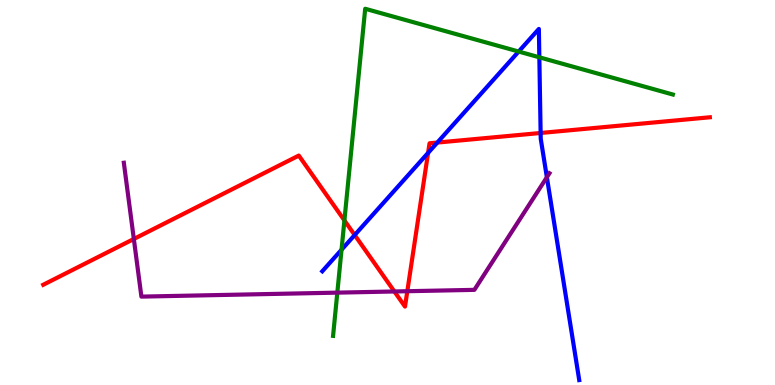[{'lines': ['blue', 'red'], 'intersections': [{'x': 4.58, 'y': 3.9}, {'x': 5.52, 'y': 6.03}, {'x': 5.64, 'y': 6.3}, {'x': 6.98, 'y': 6.55}]}, {'lines': ['green', 'red'], 'intersections': [{'x': 4.44, 'y': 4.27}]}, {'lines': ['purple', 'red'], 'intersections': [{'x': 1.73, 'y': 3.79}, {'x': 5.09, 'y': 2.43}, {'x': 5.26, 'y': 2.44}]}, {'lines': ['blue', 'green'], 'intersections': [{'x': 4.41, 'y': 3.51}, {'x': 6.69, 'y': 8.66}, {'x': 6.96, 'y': 8.51}]}, {'lines': ['blue', 'purple'], 'intersections': [{'x': 7.06, 'y': 5.4}]}, {'lines': ['green', 'purple'], 'intersections': [{'x': 4.35, 'y': 2.4}]}]